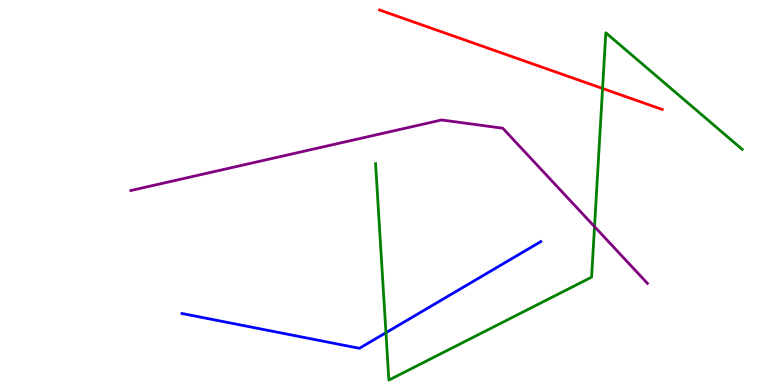[{'lines': ['blue', 'red'], 'intersections': []}, {'lines': ['green', 'red'], 'intersections': [{'x': 7.78, 'y': 7.7}]}, {'lines': ['purple', 'red'], 'intersections': []}, {'lines': ['blue', 'green'], 'intersections': [{'x': 4.98, 'y': 1.36}]}, {'lines': ['blue', 'purple'], 'intersections': []}, {'lines': ['green', 'purple'], 'intersections': [{'x': 7.67, 'y': 4.11}]}]